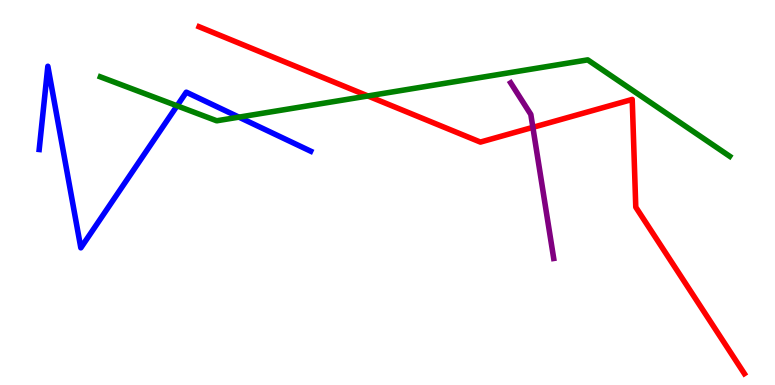[{'lines': ['blue', 'red'], 'intersections': []}, {'lines': ['green', 'red'], 'intersections': [{'x': 4.75, 'y': 7.51}]}, {'lines': ['purple', 'red'], 'intersections': [{'x': 6.88, 'y': 6.69}]}, {'lines': ['blue', 'green'], 'intersections': [{'x': 2.28, 'y': 7.25}, {'x': 3.08, 'y': 6.96}]}, {'lines': ['blue', 'purple'], 'intersections': []}, {'lines': ['green', 'purple'], 'intersections': []}]